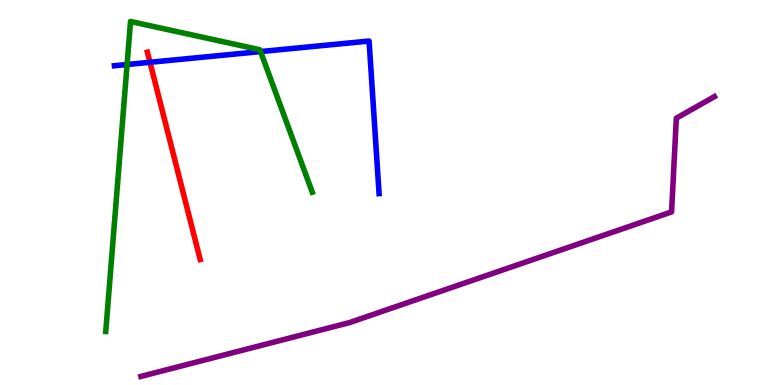[{'lines': ['blue', 'red'], 'intersections': [{'x': 1.94, 'y': 8.38}]}, {'lines': ['green', 'red'], 'intersections': []}, {'lines': ['purple', 'red'], 'intersections': []}, {'lines': ['blue', 'green'], 'intersections': [{'x': 1.64, 'y': 8.32}, {'x': 3.36, 'y': 8.66}]}, {'lines': ['blue', 'purple'], 'intersections': []}, {'lines': ['green', 'purple'], 'intersections': []}]